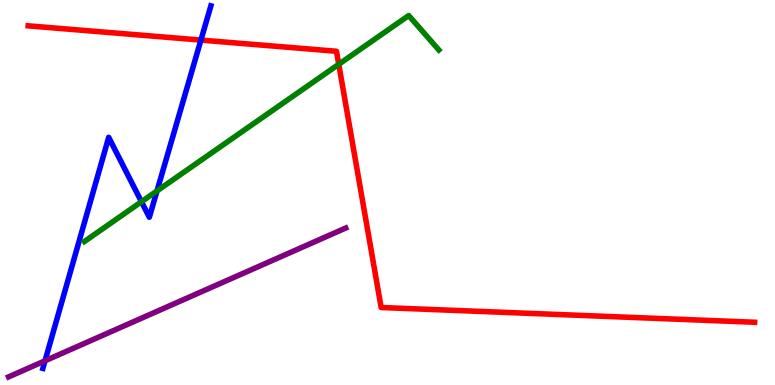[{'lines': ['blue', 'red'], 'intersections': [{'x': 2.59, 'y': 8.96}]}, {'lines': ['green', 'red'], 'intersections': [{'x': 4.37, 'y': 8.33}]}, {'lines': ['purple', 'red'], 'intersections': []}, {'lines': ['blue', 'green'], 'intersections': [{'x': 1.83, 'y': 4.76}, {'x': 2.03, 'y': 5.04}]}, {'lines': ['blue', 'purple'], 'intersections': [{'x': 0.581, 'y': 0.629}]}, {'lines': ['green', 'purple'], 'intersections': []}]